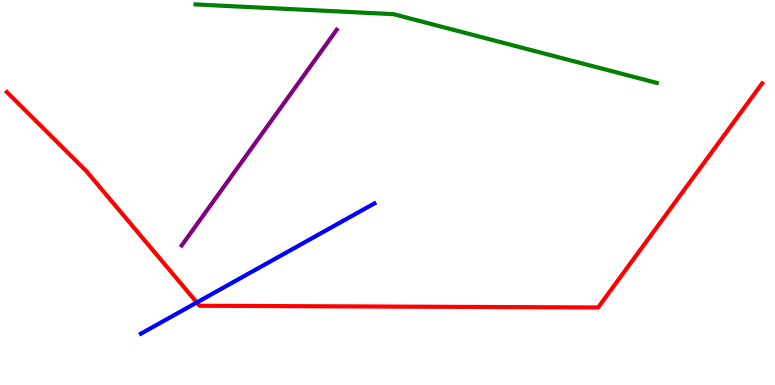[{'lines': ['blue', 'red'], 'intersections': [{'x': 2.54, 'y': 2.14}]}, {'lines': ['green', 'red'], 'intersections': []}, {'lines': ['purple', 'red'], 'intersections': []}, {'lines': ['blue', 'green'], 'intersections': []}, {'lines': ['blue', 'purple'], 'intersections': []}, {'lines': ['green', 'purple'], 'intersections': []}]